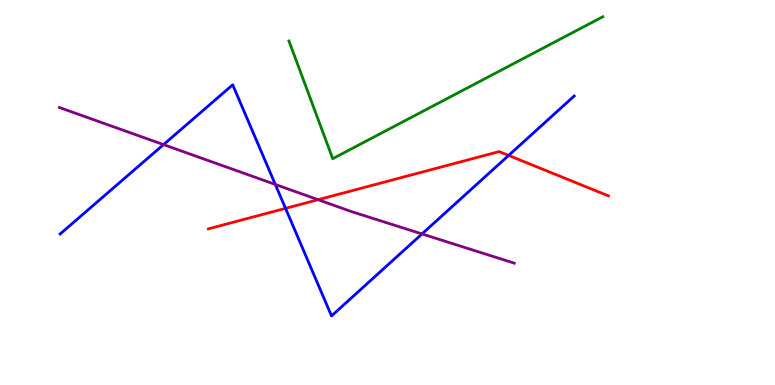[{'lines': ['blue', 'red'], 'intersections': [{'x': 3.68, 'y': 4.59}, {'x': 6.56, 'y': 5.96}]}, {'lines': ['green', 'red'], 'intersections': []}, {'lines': ['purple', 'red'], 'intersections': [{'x': 4.1, 'y': 4.81}]}, {'lines': ['blue', 'green'], 'intersections': []}, {'lines': ['blue', 'purple'], 'intersections': [{'x': 2.11, 'y': 6.24}, {'x': 3.55, 'y': 5.21}, {'x': 5.45, 'y': 3.92}]}, {'lines': ['green', 'purple'], 'intersections': []}]